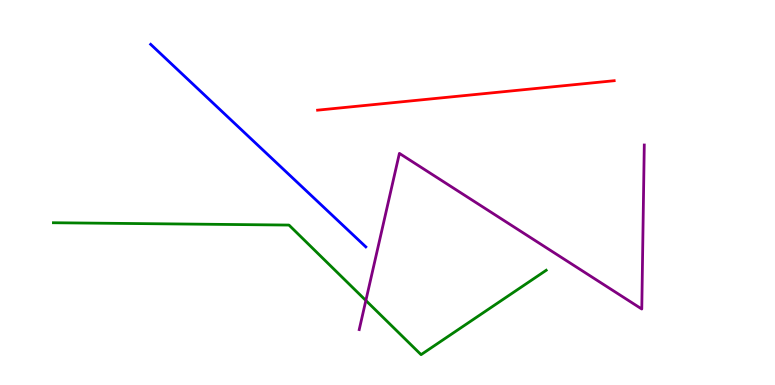[{'lines': ['blue', 'red'], 'intersections': []}, {'lines': ['green', 'red'], 'intersections': []}, {'lines': ['purple', 'red'], 'intersections': []}, {'lines': ['blue', 'green'], 'intersections': []}, {'lines': ['blue', 'purple'], 'intersections': []}, {'lines': ['green', 'purple'], 'intersections': [{'x': 4.72, 'y': 2.2}]}]